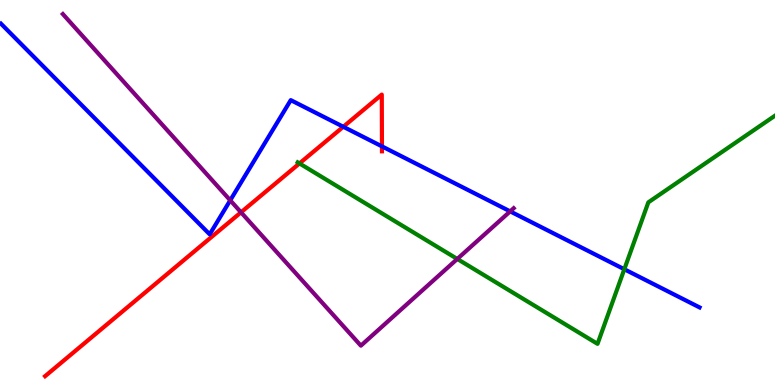[{'lines': ['blue', 'red'], 'intersections': [{'x': 4.43, 'y': 6.71}, {'x': 4.93, 'y': 6.2}]}, {'lines': ['green', 'red'], 'intersections': [{'x': 3.86, 'y': 5.76}]}, {'lines': ['purple', 'red'], 'intersections': [{'x': 3.11, 'y': 4.49}]}, {'lines': ['blue', 'green'], 'intersections': [{'x': 8.06, 'y': 3.01}]}, {'lines': ['blue', 'purple'], 'intersections': [{'x': 2.97, 'y': 4.8}, {'x': 6.58, 'y': 4.51}]}, {'lines': ['green', 'purple'], 'intersections': [{'x': 5.9, 'y': 3.27}]}]